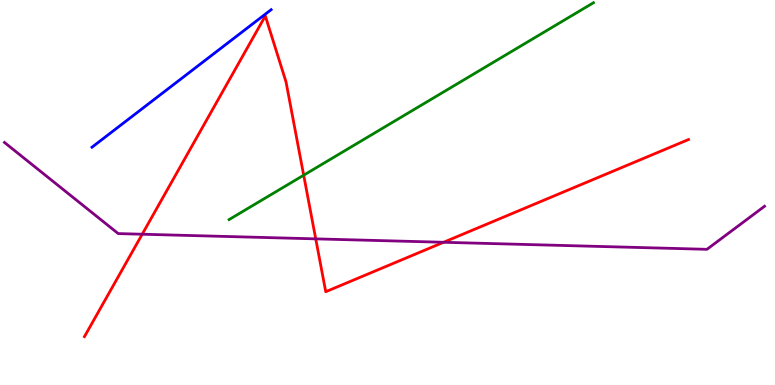[{'lines': ['blue', 'red'], 'intersections': []}, {'lines': ['green', 'red'], 'intersections': [{'x': 3.92, 'y': 5.45}]}, {'lines': ['purple', 'red'], 'intersections': [{'x': 1.84, 'y': 3.92}, {'x': 4.07, 'y': 3.8}, {'x': 5.72, 'y': 3.71}]}, {'lines': ['blue', 'green'], 'intersections': []}, {'lines': ['blue', 'purple'], 'intersections': []}, {'lines': ['green', 'purple'], 'intersections': []}]